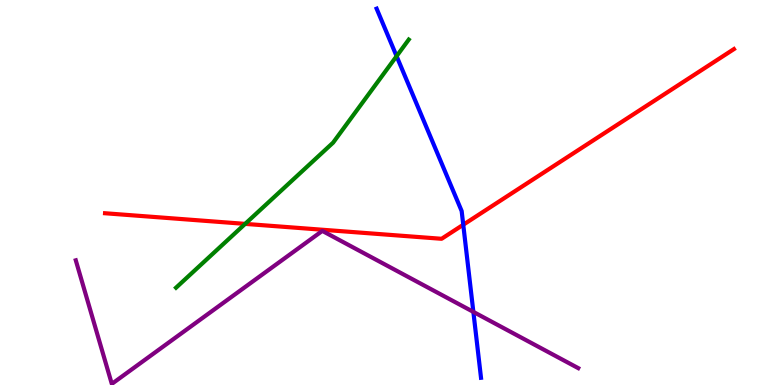[{'lines': ['blue', 'red'], 'intersections': [{'x': 5.98, 'y': 4.16}]}, {'lines': ['green', 'red'], 'intersections': [{'x': 3.16, 'y': 4.18}]}, {'lines': ['purple', 'red'], 'intersections': []}, {'lines': ['blue', 'green'], 'intersections': [{'x': 5.12, 'y': 8.54}]}, {'lines': ['blue', 'purple'], 'intersections': [{'x': 6.11, 'y': 1.9}]}, {'lines': ['green', 'purple'], 'intersections': []}]